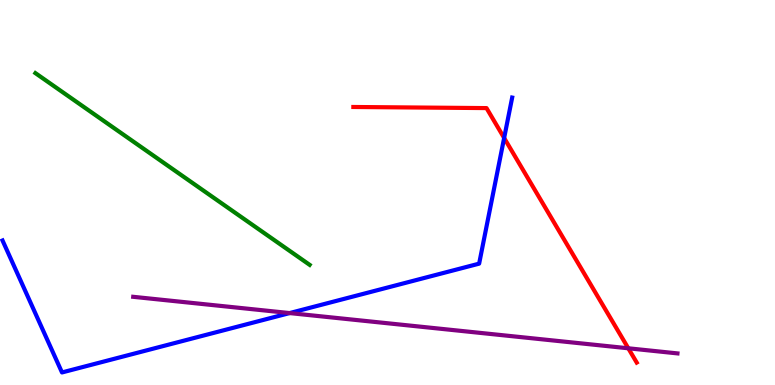[{'lines': ['blue', 'red'], 'intersections': [{'x': 6.51, 'y': 6.42}]}, {'lines': ['green', 'red'], 'intersections': []}, {'lines': ['purple', 'red'], 'intersections': [{'x': 8.11, 'y': 0.954}]}, {'lines': ['blue', 'green'], 'intersections': []}, {'lines': ['blue', 'purple'], 'intersections': [{'x': 3.74, 'y': 1.87}]}, {'lines': ['green', 'purple'], 'intersections': []}]